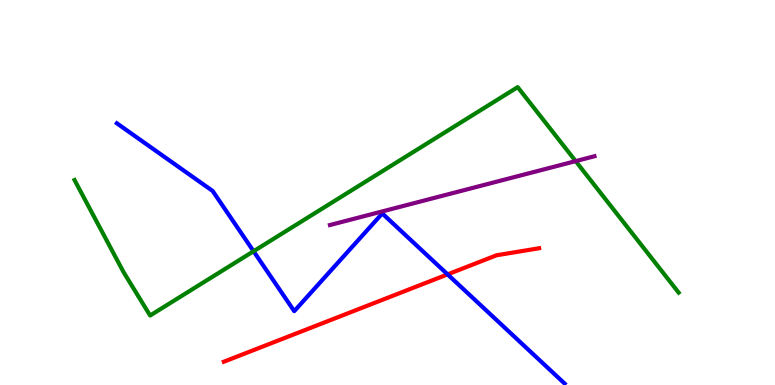[{'lines': ['blue', 'red'], 'intersections': [{'x': 5.78, 'y': 2.87}]}, {'lines': ['green', 'red'], 'intersections': []}, {'lines': ['purple', 'red'], 'intersections': []}, {'lines': ['blue', 'green'], 'intersections': [{'x': 3.27, 'y': 3.47}]}, {'lines': ['blue', 'purple'], 'intersections': []}, {'lines': ['green', 'purple'], 'intersections': [{'x': 7.43, 'y': 5.81}]}]